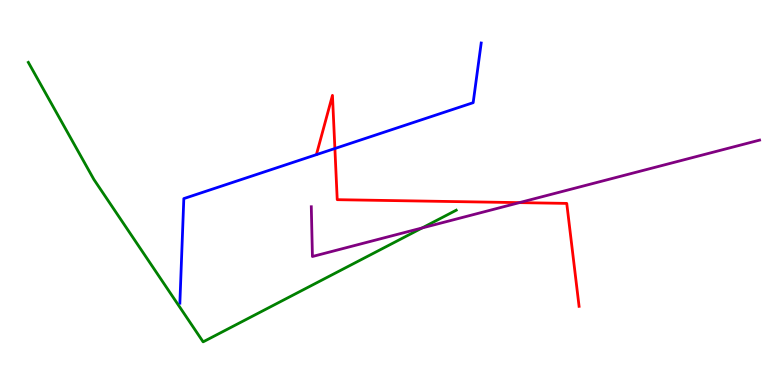[{'lines': ['blue', 'red'], 'intersections': [{'x': 4.32, 'y': 6.14}]}, {'lines': ['green', 'red'], 'intersections': []}, {'lines': ['purple', 'red'], 'intersections': [{'x': 6.7, 'y': 4.74}]}, {'lines': ['blue', 'green'], 'intersections': []}, {'lines': ['blue', 'purple'], 'intersections': []}, {'lines': ['green', 'purple'], 'intersections': [{'x': 5.45, 'y': 4.08}]}]